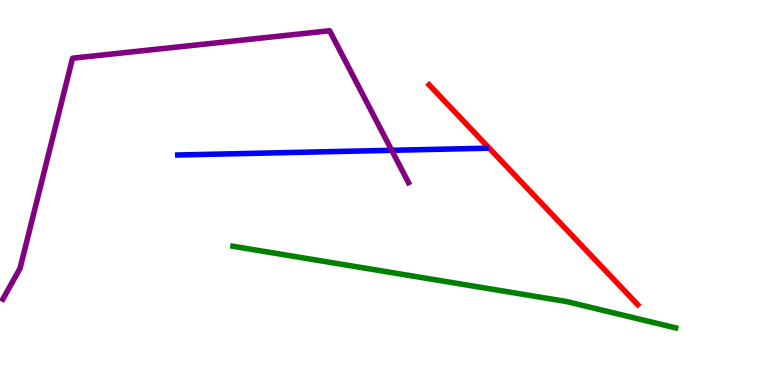[{'lines': ['blue', 'red'], 'intersections': []}, {'lines': ['green', 'red'], 'intersections': []}, {'lines': ['purple', 'red'], 'intersections': []}, {'lines': ['blue', 'green'], 'intersections': []}, {'lines': ['blue', 'purple'], 'intersections': [{'x': 5.05, 'y': 6.1}]}, {'lines': ['green', 'purple'], 'intersections': []}]